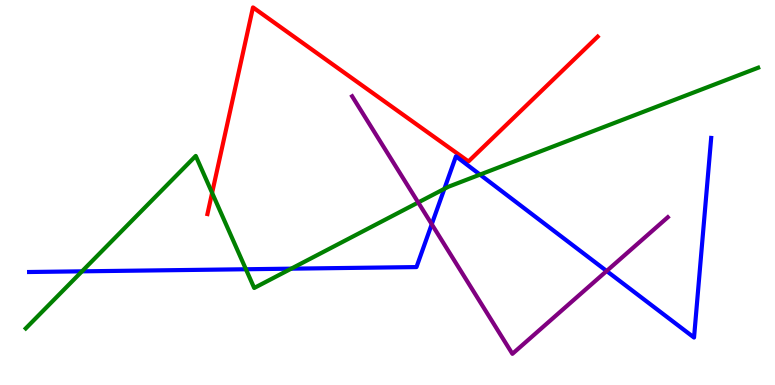[{'lines': ['blue', 'red'], 'intersections': []}, {'lines': ['green', 'red'], 'intersections': [{'x': 2.74, 'y': 4.99}]}, {'lines': ['purple', 'red'], 'intersections': []}, {'lines': ['blue', 'green'], 'intersections': [{'x': 1.06, 'y': 2.95}, {'x': 3.17, 'y': 3.01}, {'x': 3.76, 'y': 3.02}, {'x': 5.73, 'y': 5.09}, {'x': 6.19, 'y': 5.46}]}, {'lines': ['blue', 'purple'], 'intersections': [{'x': 5.57, 'y': 4.18}, {'x': 7.83, 'y': 2.96}]}, {'lines': ['green', 'purple'], 'intersections': [{'x': 5.4, 'y': 4.74}]}]